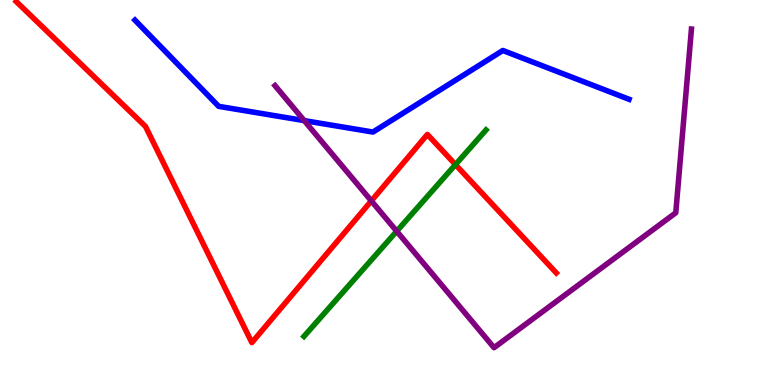[{'lines': ['blue', 'red'], 'intersections': []}, {'lines': ['green', 'red'], 'intersections': [{'x': 5.88, 'y': 5.72}]}, {'lines': ['purple', 'red'], 'intersections': [{'x': 4.79, 'y': 4.78}]}, {'lines': ['blue', 'green'], 'intersections': []}, {'lines': ['blue', 'purple'], 'intersections': [{'x': 3.93, 'y': 6.87}]}, {'lines': ['green', 'purple'], 'intersections': [{'x': 5.12, 'y': 3.99}]}]